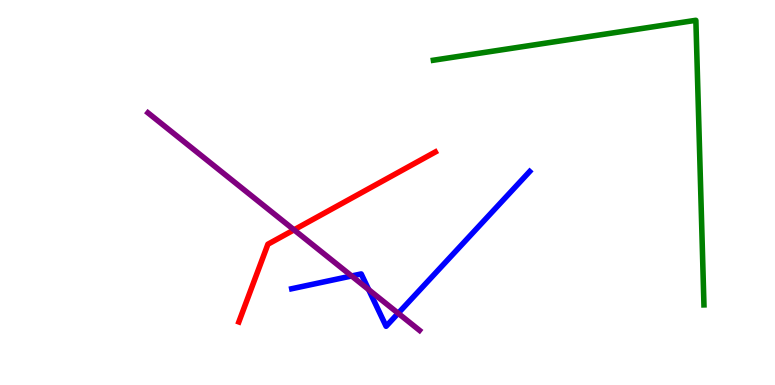[{'lines': ['blue', 'red'], 'intersections': []}, {'lines': ['green', 'red'], 'intersections': []}, {'lines': ['purple', 'red'], 'intersections': [{'x': 3.79, 'y': 4.03}]}, {'lines': ['blue', 'green'], 'intersections': []}, {'lines': ['blue', 'purple'], 'intersections': [{'x': 4.54, 'y': 2.83}, {'x': 4.76, 'y': 2.48}, {'x': 5.14, 'y': 1.86}]}, {'lines': ['green', 'purple'], 'intersections': []}]